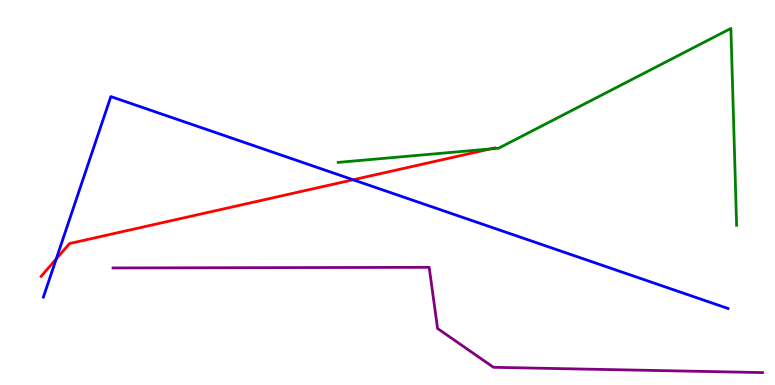[{'lines': ['blue', 'red'], 'intersections': [{'x': 0.726, 'y': 3.28}, {'x': 4.56, 'y': 5.33}]}, {'lines': ['green', 'red'], 'intersections': [{'x': 6.33, 'y': 6.13}]}, {'lines': ['purple', 'red'], 'intersections': []}, {'lines': ['blue', 'green'], 'intersections': []}, {'lines': ['blue', 'purple'], 'intersections': []}, {'lines': ['green', 'purple'], 'intersections': []}]